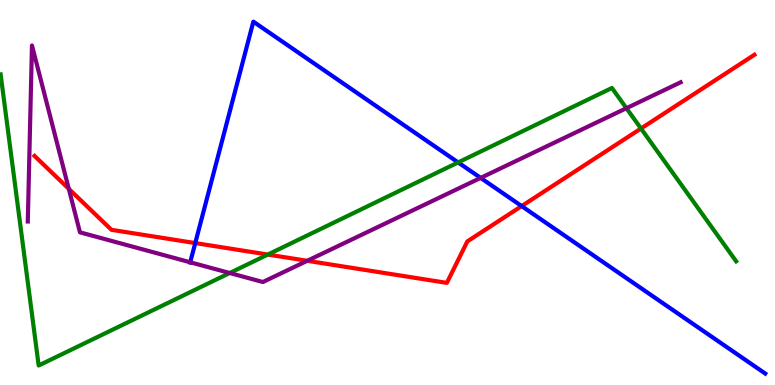[{'lines': ['blue', 'red'], 'intersections': [{'x': 2.52, 'y': 3.69}, {'x': 6.73, 'y': 4.65}]}, {'lines': ['green', 'red'], 'intersections': [{'x': 3.46, 'y': 3.39}, {'x': 8.27, 'y': 6.66}]}, {'lines': ['purple', 'red'], 'intersections': [{'x': 0.888, 'y': 5.1}, {'x': 3.96, 'y': 3.23}]}, {'lines': ['blue', 'green'], 'intersections': [{'x': 5.91, 'y': 5.78}]}, {'lines': ['blue', 'purple'], 'intersections': [{'x': 2.45, 'y': 3.19}, {'x': 6.2, 'y': 5.38}]}, {'lines': ['green', 'purple'], 'intersections': [{'x': 2.96, 'y': 2.91}, {'x': 8.08, 'y': 7.19}]}]